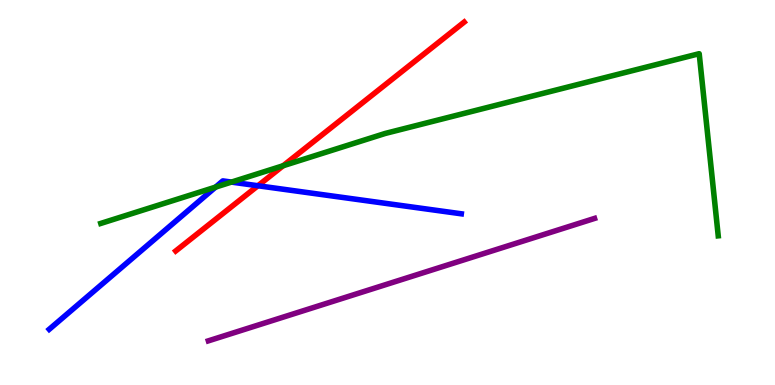[{'lines': ['blue', 'red'], 'intersections': [{'x': 3.33, 'y': 5.18}]}, {'lines': ['green', 'red'], 'intersections': [{'x': 3.65, 'y': 5.7}]}, {'lines': ['purple', 'red'], 'intersections': []}, {'lines': ['blue', 'green'], 'intersections': [{'x': 2.78, 'y': 5.14}, {'x': 2.99, 'y': 5.27}]}, {'lines': ['blue', 'purple'], 'intersections': []}, {'lines': ['green', 'purple'], 'intersections': []}]